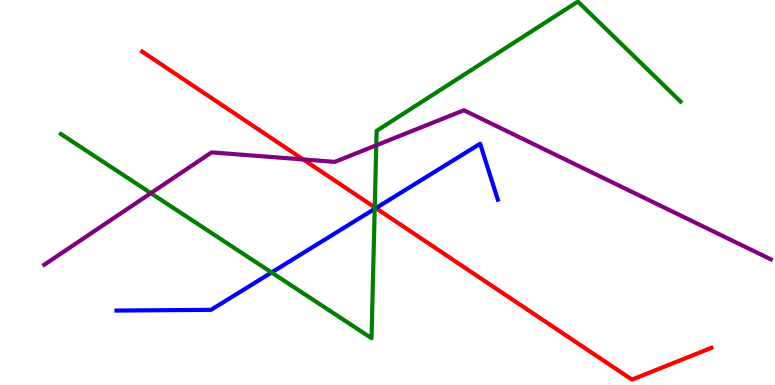[{'lines': ['blue', 'red'], 'intersections': [{'x': 4.85, 'y': 4.59}]}, {'lines': ['green', 'red'], 'intersections': [{'x': 4.84, 'y': 4.61}]}, {'lines': ['purple', 'red'], 'intersections': [{'x': 3.91, 'y': 5.86}]}, {'lines': ['blue', 'green'], 'intersections': [{'x': 3.5, 'y': 2.92}, {'x': 4.83, 'y': 4.58}]}, {'lines': ['blue', 'purple'], 'intersections': []}, {'lines': ['green', 'purple'], 'intersections': [{'x': 1.95, 'y': 4.98}, {'x': 4.86, 'y': 6.23}]}]